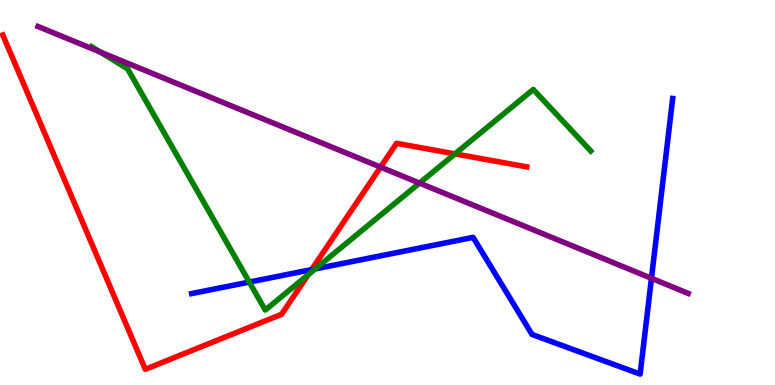[{'lines': ['blue', 'red'], 'intersections': [{'x': 4.02, 'y': 3.0}]}, {'lines': ['green', 'red'], 'intersections': [{'x': 3.98, 'y': 2.86}, {'x': 5.87, 'y': 6.0}]}, {'lines': ['purple', 'red'], 'intersections': [{'x': 4.91, 'y': 5.66}]}, {'lines': ['blue', 'green'], 'intersections': [{'x': 3.22, 'y': 2.67}, {'x': 4.07, 'y': 3.02}]}, {'lines': ['blue', 'purple'], 'intersections': [{'x': 8.41, 'y': 2.77}]}, {'lines': ['green', 'purple'], 'intersections': [{'x': 1.29, 'y': 8.65}, {'x': 5.41, 'y': 5.24}]}]